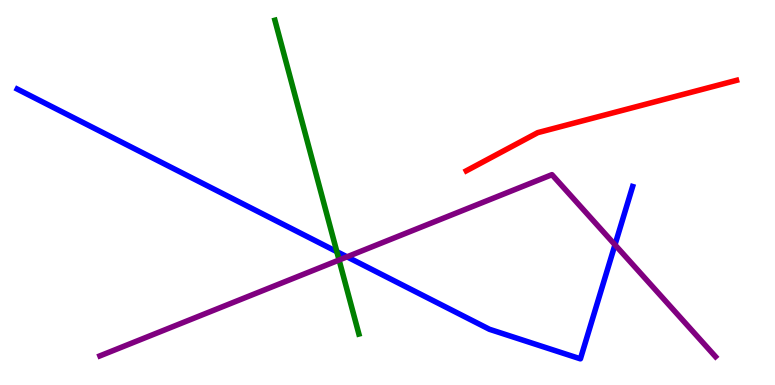[{'lines': ['blue', 'red'], 'intersections': []}, {'lines': ['green', 'red'], 'intersections': []}, {'lines': ['purple', 'red'], 'intersections': []}, {'lines': ['blue', 'green'], 'intersections': [{'x': 4.35, 'y': 3.46}]}, {'lines': ['blue', 'purple'], 'intersections': [{'x': 4.48, 'y': 3.33}, {'x': 7.94, 'y': 3.64}]}, {'lines': ['green', 'purple'], 'intersections': [{'x': 4.38, 'y': 3.25}]}]